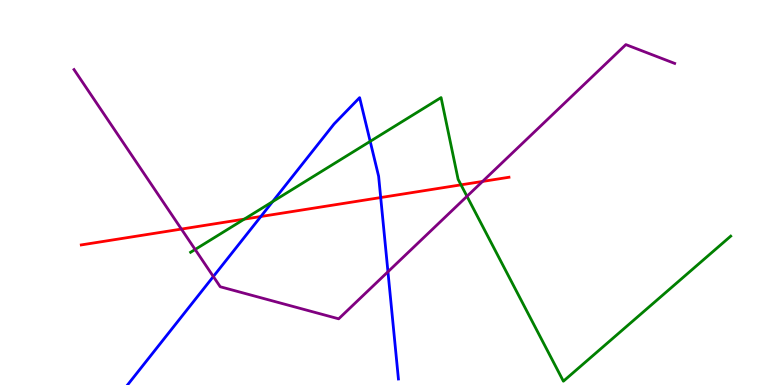[{'lines': ['blue', 'red'], 'intersections': [{'x': 3.37, 'y': 4.38}, {'x': 4.91, 'y': 4.87}]}, {'lines': ['green', 'red'], 'intersections': [{'x': 3.15, 'y': 4.31}, {'x': 5.95, 'y': 5.2}]}, {'lines': ['purple', 'red'], 'intersections': [{'x': 2.34, 'y': 4.05}, {'x': 6.23, 'y': 5.29}]}, {'lines': ['blue', 'green'], 'intersections': [{'x': 3.52, 'y': 4.76}, {'x': 4.78, 'y': 6.33}]}, {'lines': ['blue', 'purple'], 'intersections': [{'x': 2.75, 'y': 2.82}, {'x': 5.01, 'y': 2.94}]}, {'lines': ['green', 'purple'], 'intersections': [{'x': 2.52, 'y': 3.52}, {'x': 6.03, 'y': 4.9}]}]